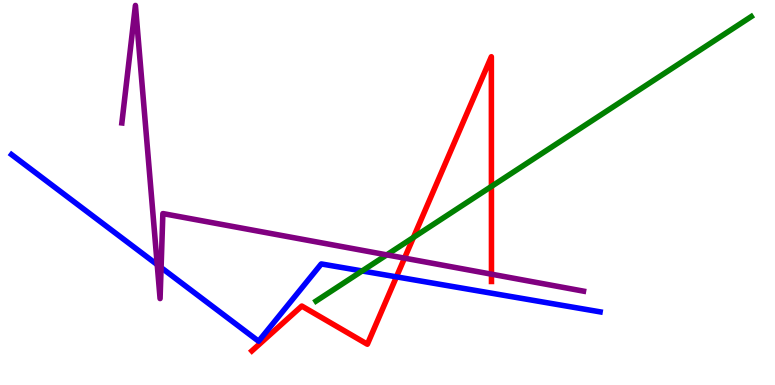[{'lines': ['blue', 'red'], 'intersections': [{'x': 5.12, 'y': 2.81}]}, {'lines': ['green', 'red'], 'intersections': [{'x': 5.33, 'y': 3.83}, {'x': 6.34, 'y': 5.16}]}, {'lines': ['purple', 'red'], 'intersections': [{'x': 5.22, 'y': 3.3}, {'x': 6.34, 'y': 2.88}]}, {'lines': ['blue', 'green'], 'intersections': [{'x': 4.67, 'y': 2.96}]}, {'lines': ['blue', 'purple'], 'intersections': [{'x': 2.03, 'y': 3.13}, {'x': 2.08, 'y': 3.05}]}, {'lines': ['green', 'purple'], 'intersections': [{'x': 4.99, 'y': 3.38}]}]